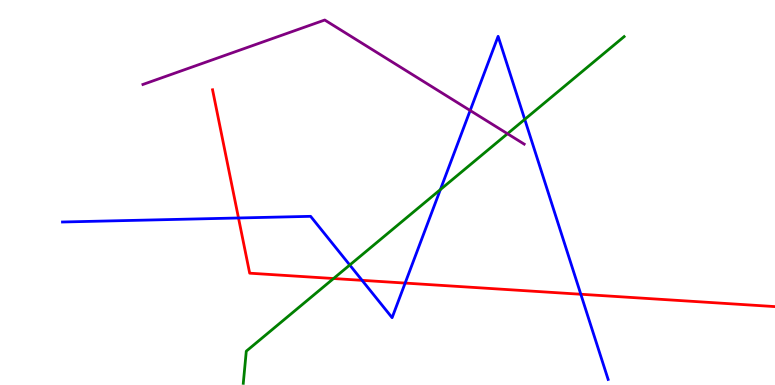[{'lines': ['blue', 'red'], 'intersections': [{'x': 3.08, 'y': 4.34}, {'x': 4.67, 'y': 2.72}, {'x': 5.23, 'y': 2.65}, {'x': 7.49, 'y': 2.36}]}, {'lines': ['green', 'red'], 'intersections': [{'x': 4.3, 'y': 2.77}]}, {'lines': ['purple', 'red'], 'intersections': []}, {'lines': ['blue', 'green'], 'intersections': [{'x': 4.51, 'y': 3.12}, {'x': 5.68, 'y': 5.08}, {'x': 6.77, 'y': 6.9}]}, {'lines': ['blue', 'purple'], 'intersections': [{'x': 6.07, 'y': 7.13}]}, {'lines': ['green', 'purple'], 'intersections': [{'x': 6.55, 'y': 6.53}]}]